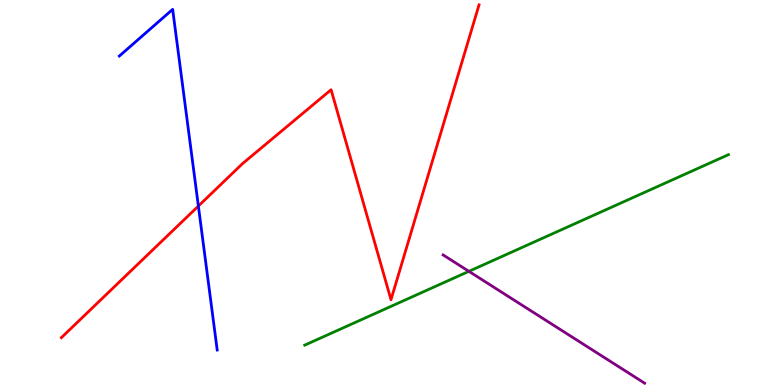[{'lines': ['blue', 'red'], 'intersections': [{'x': 2.56, 'y': 4.65}]}, {'lines': ['green', 'red'], 'intersections': []}, {'lines': ['purple', 'red'], 'intersections': []}, {'lines': ['blue', 'green'], 'intersections': []}, {'lines': ['blue', 'purple'], 'intersections': []}, {'lines': ['green', 'purple'], 'intersections': [{'x': 6.05, 'y': 2.95}]}]